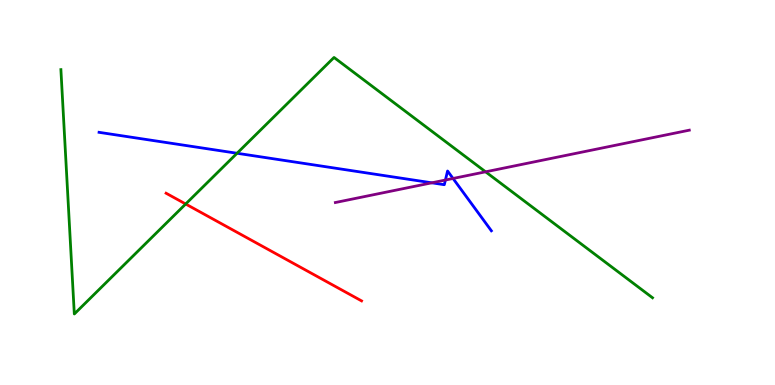[{'lines': ['blue', 'red'], 'intersections': []}, {'lines': ['green', 'red'], 'intersections': [{'x': 2.4, 'y': 4.7}]}, {'lines': ['purple', 'red'], 'intersections': []}, {'lines': ['blue', 'green'], 'intersections': [{'x': 3.06, 'y': 6.02}]}, {'lines': ['blue', 'purple'], 'intersections': [{'x': 5.57, 'y': 5.25}, {'x': 5.75, 'y': 5.32}, {'x': 5.85, 'y': 5.36}]}, {'lines': ['green', 'purple'], 'intersections': [{'x': 6.27, 'y': 5.54}]}]